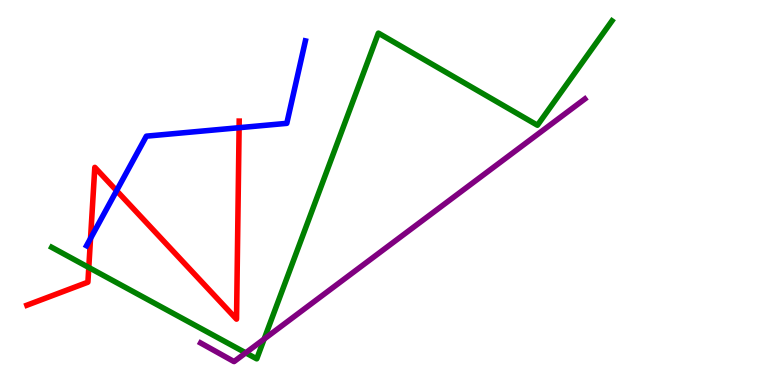[{'lines': ['blue', 'red'], 'intersections': [{'x': 1.17, 'y': 3.81}, {'x': 1.5, 'y': 5.05}, {'x': 3.09, 'y': 6.68}]}, {'lines': ['green', 'red'], 'intersections': [{'x': 1.15, 'y': 3.05}]}, {'lines': ['purple', 'red'], 'intersections': []}, {'lines': ['blue', 'green'], 'intersections': []}, {'lines': ['blue', 'purple'], 'intersections': []}, {'lines': ['green', 'purple'], 'intersections': [{'x': 3.17, 'y': 0.835}, {'x': 3.41, 'y': 1.19}]}]